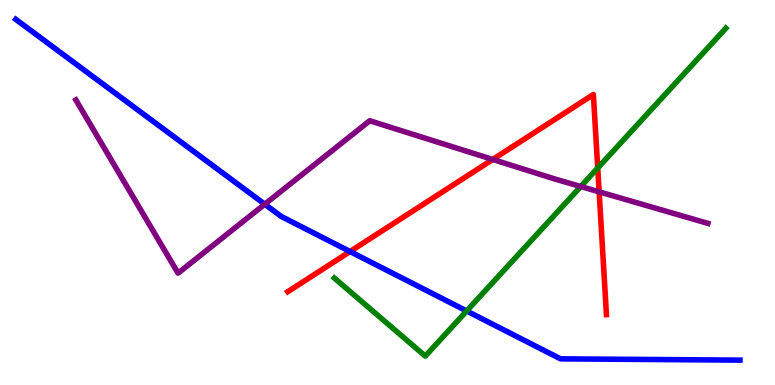[{'lines': ['blue', 'red'], 'intersections': [{'x': 4.52, 'y': 3.47}]}, {'lines': ['green', 'red'], 'intersections': [{'x': 7.71, 'y': 5.64}]}, {'lines': ['purple', 'red'], 'intersections': [{'x': 6.36, 'y': 5.86}, {'x': 7.73, 'y': 5.02}]}, {'lines': ['blue', 'green'], 'intersections': [{'x': 6.02, 'y': 1.92}]}, {'lines': ['blue', 'purple'], 'intersections': [{'x': 3.42, 'y': 4.7}]}, {'lines': ['green', 'purple'], 'intersections': [{'x': 7.49, 'y': 5.16}]}]